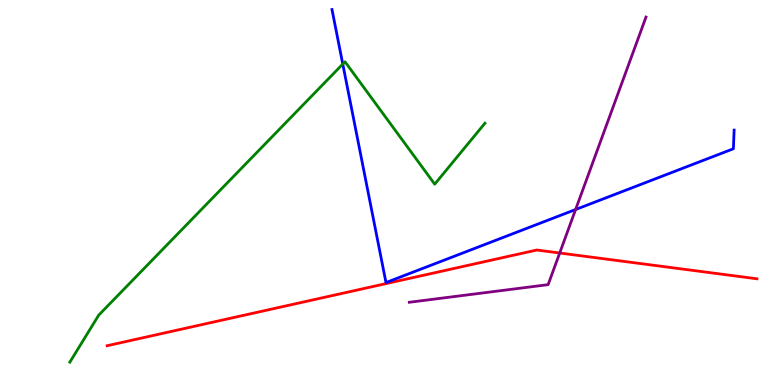[{'lines': ['blue', 'red'], 'intersections': []}, {'lines': ['green', 'red'], 'intersections': []}, {'lines': ['purple', 'red'], 'intersections': [{'x': 7.22, 'y': 3.43}]}, {'lines': ['blue', 'green'], 'intersections': [{'x': 4.42, 'y': 8.34}]}, {'lines': ['blue', 'purple'], 'intersections': [{'x': 7.43, 'y': 4.56}]}, {'lines': ['green', 'purple'], 'intersections': []}]